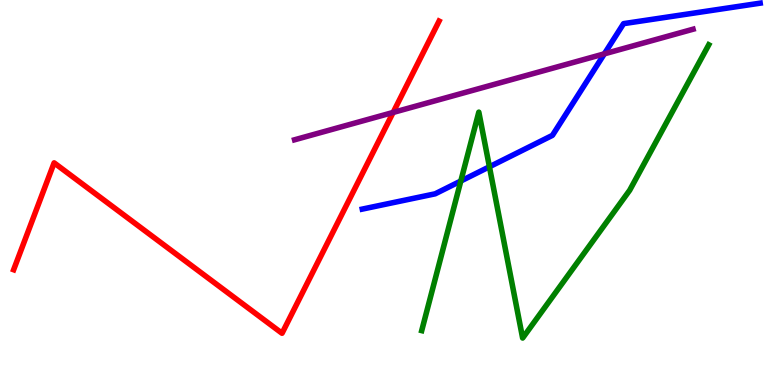[{'lines': ['blue', 'red'], 'intersections': []}, {'lines': ['green', 'red'], 'intersections': []}, {'lines': ['purple', 'red'], 'intersections': [{'x': 5.07, 'y': 7.08}]}, {'lines': ['blue', 'green'], 'intersections': [{'x': 5.95, 'y': 5.3}, {'x': 6.32, 'y': 5.67}]}, {'lines': ['blue', 'purple'], 'intersections': [{'x': 7.8, 'y': 8.6}]}, {'lines': ['green', 'purple'], 'intersections': []}]